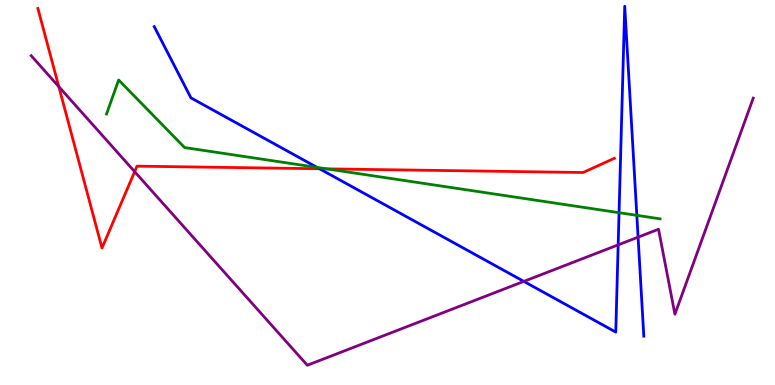[{'lines': ['blue', 'red'], 'intersections': [{'x': 4.12, 'y': 5.62}]}, {'lines': ['green', 'red'], 'intersections': [{'x': 4.22, 'y': 5.61}]}, {'lines': ['purple', 'red'], 'intersections': [{'x': 0.759, 'y': 7.75}, {'x': 1.74, 'y': 5.54}]}, {'lines': ['blue', 'green'], 'intersections': [{'x': 4.09, 'y': 5.65}, {'x': 7.99, 'y': 4.48}, {'x': 8.22, 'y': 4.41}]}, {'lines': ['blue', 'purple'], 'intersections': [{'x': 6.76, 'y': 2.69}, {'x': 7.98, 'y': 3.64}, {'x': 8.23, 'y': 3.84}]}, {'lines': ['green', 'purple'], 'intersections': []}]